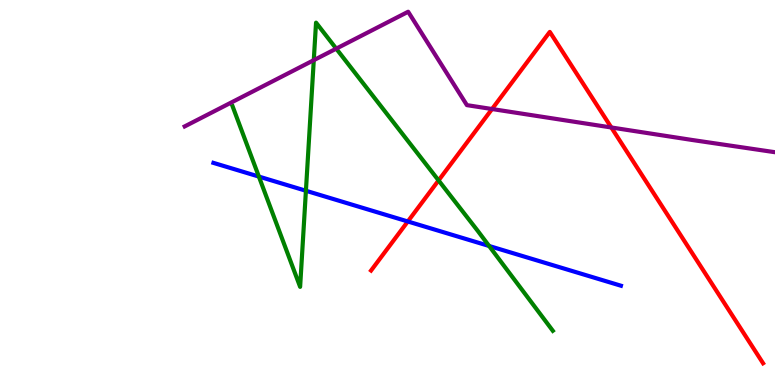[{'lines': ['blue', 'red'], 'intersections': [{'x': 5.26, 'y': 4.25}]}, {'lines': ['green', 'red'], 'intersections': [{'x': 5.66, 'y': 5.31}]}, {'lines': ['purple', 'red'], 'intersections': [{'x': 6.35, 'y': 7.17}, {'x': 7.89, 'y': 6.69}]}, {'lines': ['blue', 'green'], 'intersections': [{'x': 3.34, 'y': 5.41}, {'x': 3.95, 'y': 5.05}, {'x': 6.31, 'y': 3.61}]}, {'lines': ['blue', 'purple'], 'intersections': []}, {'lines': ['green', 'purple'], 'intersections': [{'x': 4.05, 'y': 8.44}, {'x': 4.34, 'y': 8.74}]}]